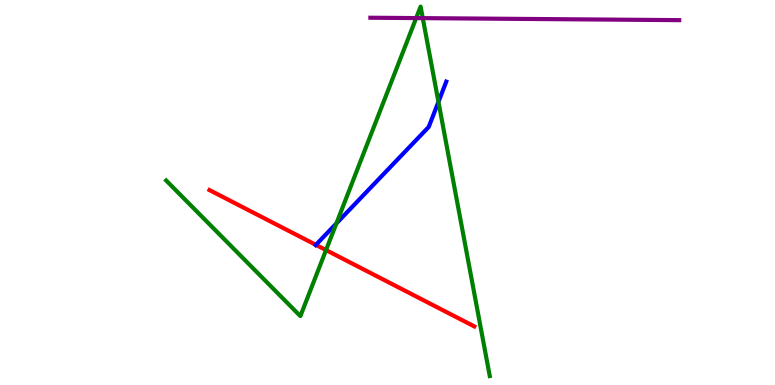[{'lines': ['blue', 'red'], 'intersections': [{'x': 4.08, 'y': 3.64}]}, {'lines': ['green', 'red'], 'intersections': [{'x': 4.21, 'y': 3.5}]}, {'lines': ['purple', 'red'], 'intersections': []}, {'lines': ['blue', 'green'], 'intersections': [{'x': 4.34, 'y': 4.2}, {'x': 5.66, 'y': 7.35}]}, {'lines': ['blue', 'purple'], 'intersections': []}, {'lines': ['green', 'purple'], 'intersections': [{'x': 5.37, 'y': 9.53}, {'x': 5.46, 'y': 9.53}]}]